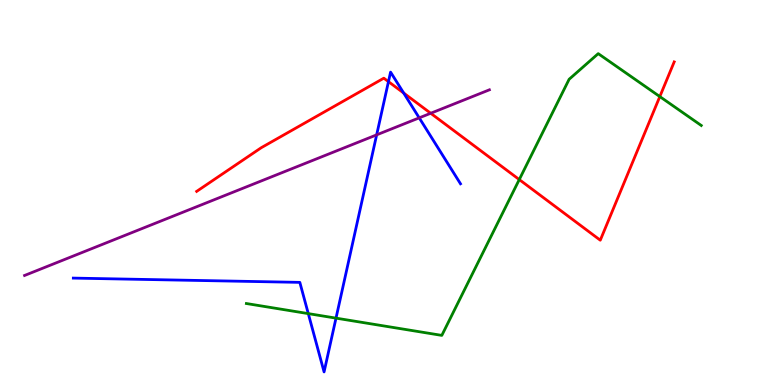[{'lines': ['blue', 'red'], 'intersections': [{'x': 5.01, 'y': 7.88}, {'x': 5.21, 'y': 7.58}]}, {'lines': ['green', 'red'], 'intersections': [{'x': 6.7, 'y': 5.34}, {'x': 8.51, 'y': 7.49}]}, {'lines': ['purple', 'red'], 'intersections': [{'x': 5.56, 'y': 7.06}]}, {'lines': ['blue', 'green'], 'intersections': [{'x': 3.98, 'y': 1.85}, {'x': 4.34, 'y': 1.74}]}, {'lines': ['blue', 'purple'], 'intersections': [{'x': 4.86, 'y': 6.5}, {'x': 5.41, 'y': 6.94}]}, {'lines': ['green', 'purple'], 'intersections': []}]